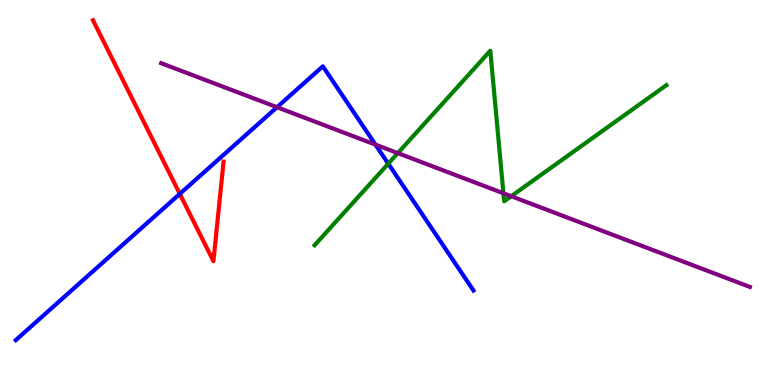[{'lines': ['blue', 'red'], 'intersections': [{'x': 2.32, 'y': 4.96}]}, {'lines': ['green', 'red'], 'intersections': []}, {'lines': ['purple', 'red'], 'intersections': []}, {'lines': ['blue', 'green'], 'intersections': [{'x': 5.01, 'y': 5.75}]}, {'lines': ['blue', 'purple'], 'intersections': [{'x': 3.57, 'y': 7.22}, {'x': 4.84, 'y': 6.24}]}, {'lines': ['green', 'purple'], 'intersections': [{'x': 5.13, 'y': 6.02}, {'x': 6.5, 'y': 4.98}, {'x': 6.6, 'y': 4.9}]}]